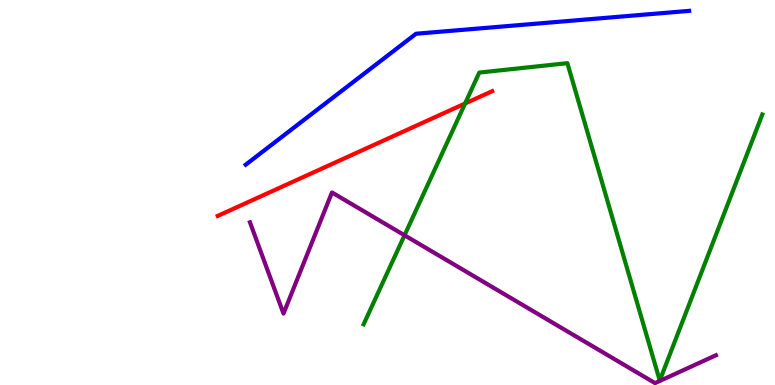[{'lines': ['blue', 'red'], 'intersections': []}, {'lines': ['green', 'red'], 'intersections': [{'x': 6.0, 'y': 7.31}]}, {'lines': ['purple', 'red'], 'intersections': []}, {'lines': ['blue', 'green'], 'intersections': []}, {'lines': ['blue', 'purple'], 'intersections': []}, {'lines': ['green', 'purple'], 'intersections': [{'x': 5.22, 'y': 3.89}]}]